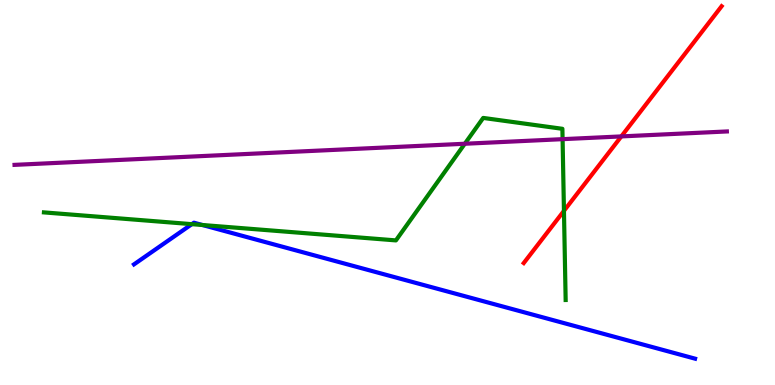[{'lines': ['blue', 'red'], 'intersections': []}, {'lines': ['green', 'red'], 'intersections': [{'x': 7.28, 'y': 4.52}]}, {'lines': ['purple', 'red'], 'intersections': [{'x': 8.02, 'y': 6.46}]}, {'lines': ['blue', 'green'], 'intersections': [{'x': 2.48, 'y': 4.18}, {'x': 2.61, 'y': 4.16}]}, {'lines': ['blue', 'purple'], 'intersections': []}, {'lines': ['green', 'purple'], 'intersections': [{'x': 6.0, 'y': 6.27}, {'x': 7.26, 'y': 6.39}]}]